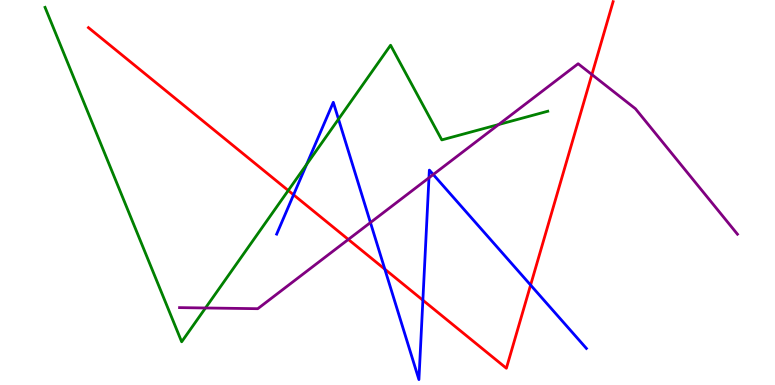[{'lines': ['blue', 'red'], 'intersections': [{'x': 3.79, 'y': 4.94}, {'x': 4.97, 'y': 3.01}, {'x': 5.46, 'y': 2.2}, {'x': 6.85, 'y': 2.6}]}, {'lines': ['green', 'red'], 'intersections': [{'x': 3.72, 'y': 5.05}]}, {'lines': ['purple', 'red'], 'intersections': [{'x': 4.49, 'y': 3.78}, {'x': 7.64, 'y': 8.06}]}, {'lines': ['blue', 'green'], 'intersections': [{'x': 3.96, 'y': 5.73}, {'x': 4.37, 'y': 6.91}]}, {'lines': ['blue', 'purple'], 'intersections': [{'x': 4.78, 'y': 4.22}, {'x': 5.54, 'y': 5.38}, {'x': 5.59, 'y': 5.47}]}, {'lines': ['green', 'purple'], 'intersections': [{'x': 2.65, 'y': 2.0}, {'x': 6.43, 'y': 6.77}]}]